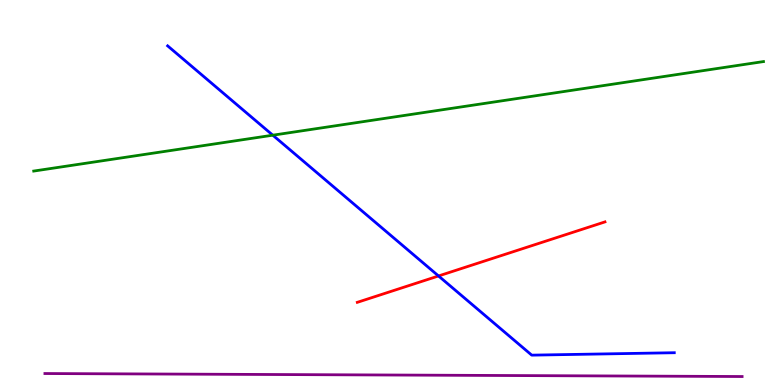[{'lines': ['blue', 'red'], 'intersections': [{'x': 5.66, 'y': 2.83}]}, {'lines': ['green', 'red'], 'intersections': []}, {'lines': ['purple', 'red'], 'intersections': []}, {'lines': ['blue', 'green'], 'intersections': [{'x': 3.52, 'y': 6.49}]}, {'lines': ['blue', 'purple'], 'intersections': []}, {'lines': ['green', 'purple'], 'intersections': []}]